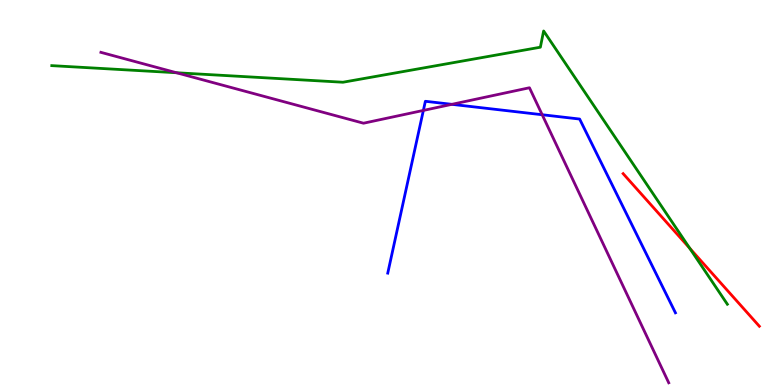[{'lines': ['blue', 'red'], 'intersections': []}, {'lines': ['green', 'red'], 'intersections': [{'x': 8.9, 'y': 3.55}]}, {'lines': ['purple', 'red'], 'intersections': []}, {'lines': ['blue', 'green'], 'intersections': []}, {'lines': ['blue', 'purple'], 'intersections': [{'x': 5.46, 'y': 7.13}, {'x': 5.83, 'y': 7.29}, {'x': 7.0, 'y': 7.02}]}, {'lines': ['green', 'purple'], 'intersections': [{'x': 2.28, 'y': 8.11}]}]